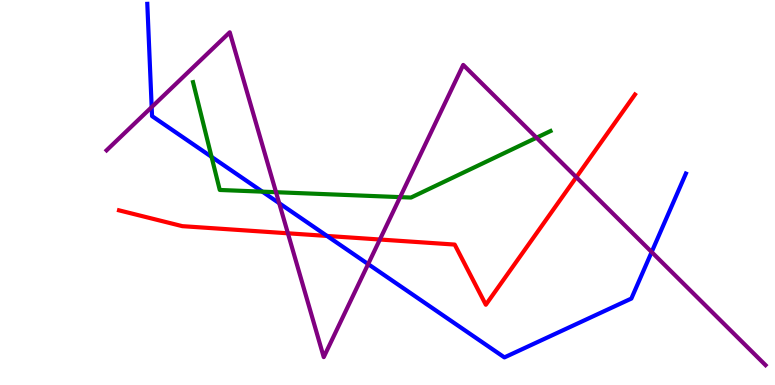[{'lines': ['blue', 'red'], 'intersections': [{'x': 4.22, 'y': 3.87}]}, {'lines': ['green', 'red'], 'intersections': []}, {'lines': ['purple', 'red'], 'intersections': [{'x': 3.71, 'y': 3.94}, {'x': 4.9, 'y': 3.78}, {'x': 7.44, 'y': 5.4}]}, {'lines': ['blue', 'green'], 'intersections': [{'x': 2.73, 'y': 5.93}, {'x': 3.39, 'y': 5.02}]}, {'lines': ['blue', 'purple'], 'intersections': [{'x': 1.96, 'y': 7.22}, {'x': 3.6, 'y': 4.72}, {'x': 4.75, 'y': 3.14}, {'x': 8.41, 'y': 3.45}]}, {'lines': ['green', 'purple'], 'intersections': [{'x': 3.56, 'y': 5.01}, {'x': 5.16, 'y': 4.88}, {'x': 6.92, 'y': 6.42}]}]